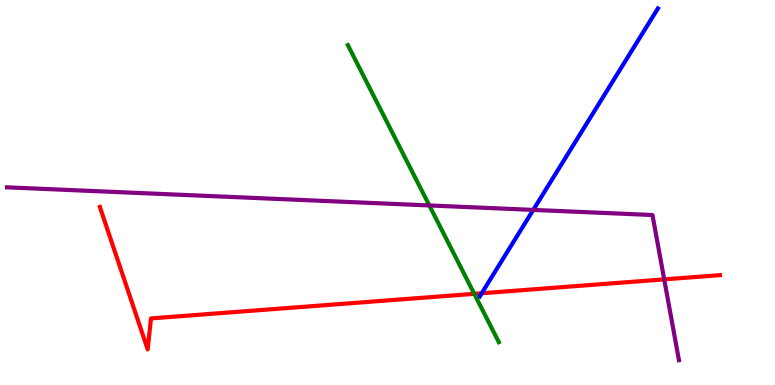[{'lines': ['blue', 'red'], 'intersections': [{'x': 6.22, 'y': 2.38}]}, {'lines': ['green', 'red'], 'intersections': [{'x': 6.12, 'y': 2.37}]}, {'lines': ['purple', 'red'], 'intersections': [{'x': 8.57, 'y': 2.74}]}, {'lines': ['blue', 'green'], 'intersections': []}, {'lines': ['blue', 'purple'], 'intersections': [{'x': 6.88, 'y': 4.55}]}, {'lines': ['green', 'purple'], 'intersections': [{'x': 5.54, 'y': 4.66}]}]